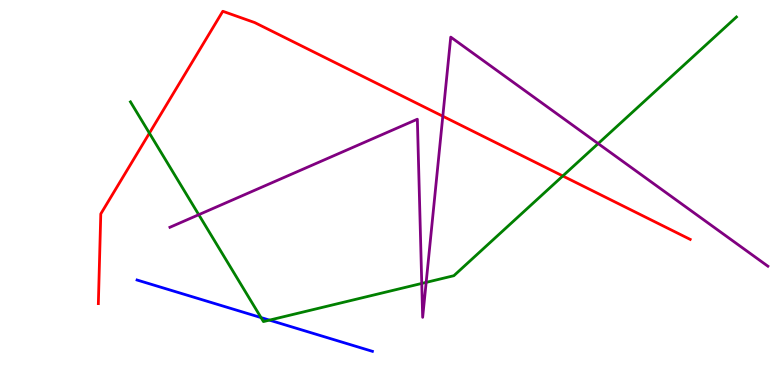[{'lines': ['blue', 'red'], 'intersections': []}, {'lines': ['green', 'red'], 'intersections': [{'x': 1.93, 'y': 6.54}, {'x': 7.26, 'y': 5.43}]}, {'lines': ['purple', 'red'], 'intersections': [{'x': 5.71, 'y': 6.98}]}, {'lines': ['blue', 'green'], 'intersections': [{'x': 3.37, 'y': 1.75}, {'x': 3.48, 'y': 1.69}]}, {'lines': ['blue', 'purple'], 'intersections': []}, {'lines': ['green', 'purple'], 'intersections': [{'x': 2.56, 'y': 4.42}, {'x': 5.44, 'y': 2.64}, {'x': 5.5, 'y': 2.67}, {'x': 7.72, 'y': 6.27}]}]